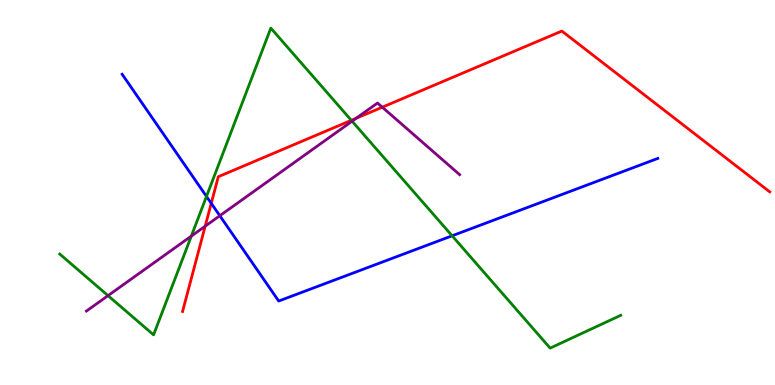[{'lines': ['blue', 'red'], 'intersections': [{'x': 2.73, 'y': 4.72}]}, {'lines': ['green', 'red'], 'intersections': [{'x': 4.53, 'y': 6.87}]}, {'lines': ['purple', 'red'], 'intersections': [{'x': 2.65, 'y': 4.12}, {'x': 4.6, 'y': 6.93}, {'x': 4.93, 'y': 7.22}]}, {'lines': ['blue', 'green'], 'intersections': [{'x': 2.66, 'y': 4.9}, {'x': 5.83, 'y': 3.88}]}, {'lines': ['blue', 'purple'], 'intersections': [{'x': 2.84, 'y': 4.4}]}, {'lines': ['green', 'purple'], 'intersections': [{'x': 1.39, 'y': 2.32}, {'x': 2.47, 'y': 3.87}, {'x': 4.54, 'y': 6.85}]}]